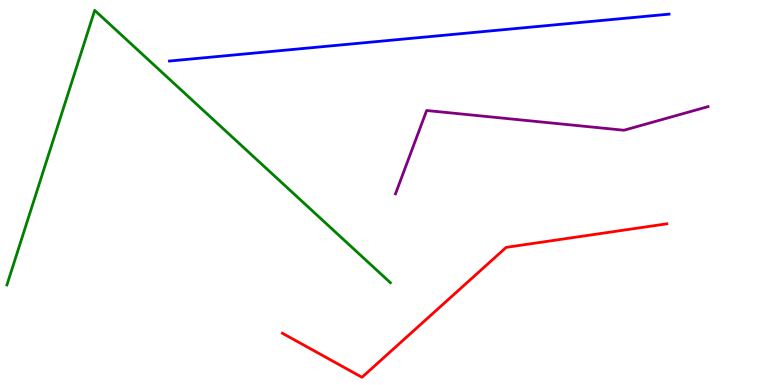[{'lines': ['blue', 'red'], 'intersections': []}, {'lines': ['green', 'red'], 'intersections': []}, {'lines': ['purple', 'red'], 'intersections': []}, {'lines': ['blue', 'green'], 'intersections': []}, {'lines': ['blue', 'purple'], 'intersections': []}, {'lines': ['green', 'purple'], 'intersections': []}]